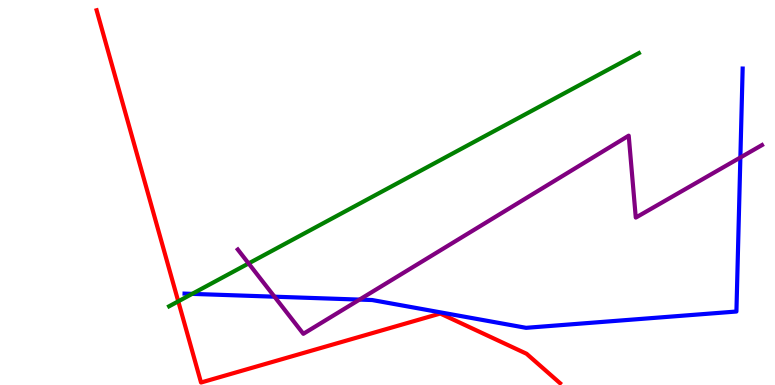[{'lines': ['blue', 'red'], 'intersections': []}, {'lines': ['green', 'red'], 'intersections': [{'x': 2.3, 'y': 2.17}]}, {'lines': ['purple', 'red'], 'intersections': []}, {'lines': ['blue', 'green'], 'intersections': [{'x': 2.48, 'y': 2.37}]}, {'lines': ['blue', 'purple'], 'intersections': [{'x': 3.54, 'y': 2.29}, {'x': 4.64, 'y': 2.22}, {'x': 9.55, 'y': 5.91}]}, {'lines': ['green', 'purple'], 'intersections': [{'x': 3.21, 'y': 3.16}]}]